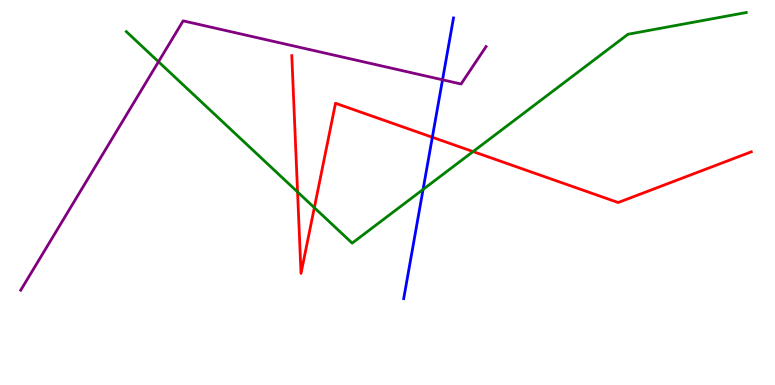[{'lines': ['blue', 'red'], 'intersections': [{'x': 5.58, 'y': 6.43}]}, {'lines': ['green', 'red'], 'intersections': [{'x': 3.84, 'y': 5.01}, {'x': 4.06, 'y': 4.61}, {'x': 6.1, 'y': 6.06}]}, {'lines': ['purple', 'red'], 'intersections': []}, {'lines': ['blue', 'green'], 'intersections': [{'x': 5.46, 'y': 5.08}]}, {'lines': ['blue', 'purple'], 'intersections': [{'x': 5.71, 'y': 7.93}]}, {'lines': ['green', 'purple'], 'intersections': [{'x': 2.05, 'y': 8.4}]}]